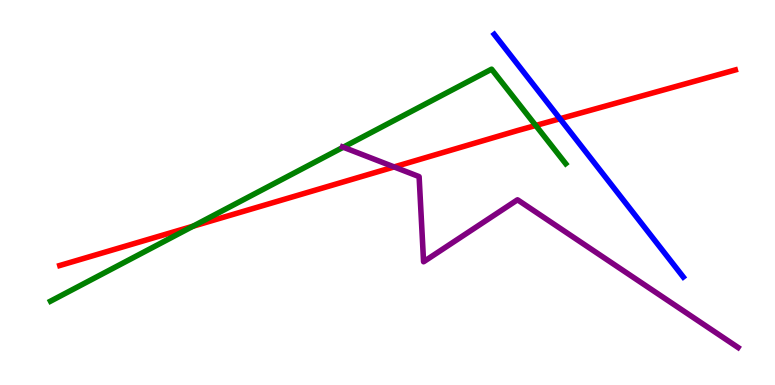[{'lines': ['blue', 'red'], 'intersections': [{'x': 7.23, 'y': 6.92}]}, {'lines': ['green', 'red'], 'intersections': [{'x': 2.49, 'y': 4.12}, {'x': 6.91, 'y': 6.74}]}, {'lines': ['purple', 'red'], 'intersections': [{'x': 5.09, 'y': 5.66}]}, {'lines': ['blue', 'green'], 'intersections': []}, {'lines': ['blue', 'purple'], 'intersections': []}, {'lines': ['green', 'purple'], 'intersections': [{'x': 4.43, 'y': 6.18}]}]